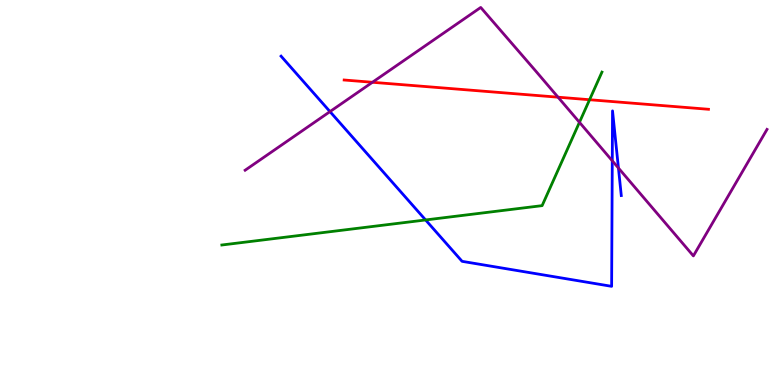[{'lines': ['blue', 'red'], 'intersections': []}, {'lines': ['green', 'red'], 'intersections': [{'x': 7.61, 'y': 7.41}]}, {'lines': ['purple', 'red'], 'intersections': [{'x': 4.81, 'y': 7.86}, {'x': 7.2, 'y': 7.48}]}, {'lines': ['blue', 'green'], 'intersections': [{'x': 5.49, 'y': 4.29}]}, {'lines': ['blue', 'purple'], 'intersections': [{'x': 4.26, 'y': 7.1}, {'x': 7.9, 'y': 5.82}, {'x': 7.98, 'y': 5.64}]}, {'lines': ['green', 'purple'], 'intersections': [{'x': 7.48, 'y': 6.82}]}]